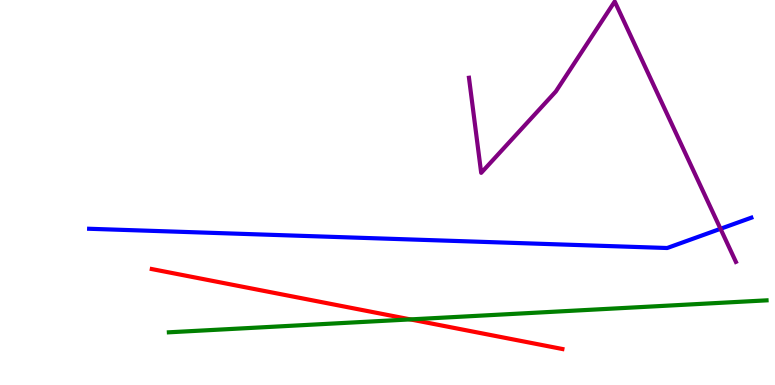[{'lines': ['blue', 'red'], 'intersections': []}, {'lines': ['green', 'red'], 'intersections': [{'x': 5.29, 'y': 1.7}]}, {'lines': ['purple', 'red'], 'intersections': []}, {'lines': ['blue', 'green'], 'intersections': []}, {'lines': ['blue', 'purple'], 'intersections': [{'x': 9.3, 'y': 4.06}]}, {'lines': ['green', 'purple'], 'intersections': []}]